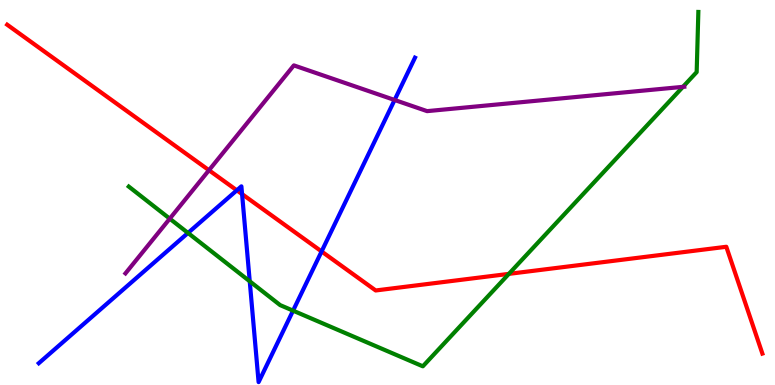[{'lines': ['blue', 'red'], 'intersections': [{'x': 3.06, 'y': 5.06}, {'x': 3.12, 'y': 4.96}, {'x': 4.15, 'y': 3.47}]}, {'lines': ['green', 'red'], 'intersections': [{'x': 6.57, 'y': 2.89}]}, {'lines': ['purple', 'red'], 'intersections': [{'x': 2.7, 'y': 5.58}]}, {'lines': ['blue', 'green'], 'intersections': [{'x': 2.43, 'y': 3.95}, {'x': 3.22, 'y': 2.69}, {'x': 3.78, 'y': 1.93}]}, {'lines': ['blue', 'purple'], 'intersections': [{'x': 5.09, 'y': 7.4}]}, {'lines': ['green', 'purple'], 'intersections': [{'x': 2.19, 'y': 4.32}, {'x': 8.81, 'y': 7.74}]}]